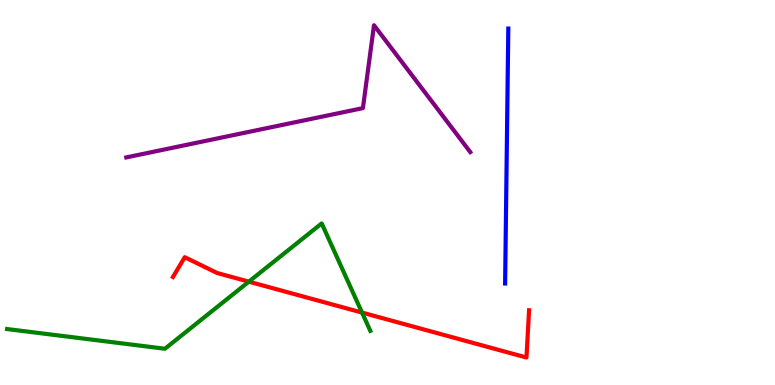[{'lines': ['blue', 'red'], 'intersections': []}, {'lines': ['green', 'red'], 'intersections': [{'x': 3.21, 'y': 2.68}, {'x': 4.67, 'y': 1.88}]}, {'lines': ['purple', 'red'], 'intersections': []}, {'lines': ['blue', 'green'], 'intersections': []}, {'lines': ['blue', 'purple'], 'intersections': []}, {'lines': ['green', 'purple'], 'intersections': []}]